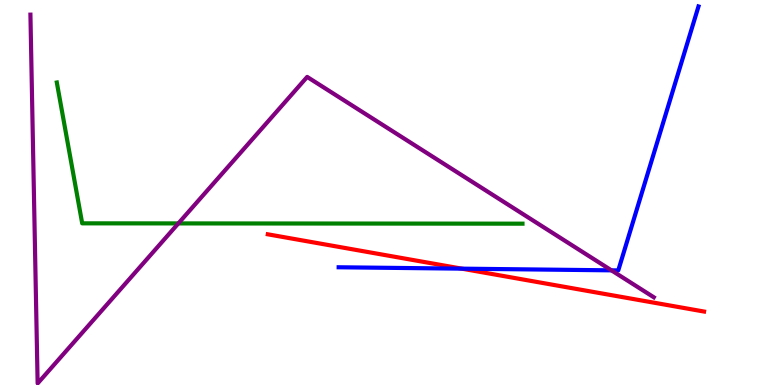[{'lines': ['blue', 'red'], 'intersections': [{'x': 5.96, 'y': 3.02}]}, {'lines': ['green', 'red'], 'intersections': []}, {'lines': ['purple', 'red'], 'intersections': []}, {'lines': ['blue', 'green'], 'intersections': []}, {'lines': ['blue', 'purple'], 'intersections': [{'x': 7.89, 'y': 2.98}]}, {'lines': ['green', 'purple'], 'intersections': [{'x': 2.3, 'y': 4.2}]}]